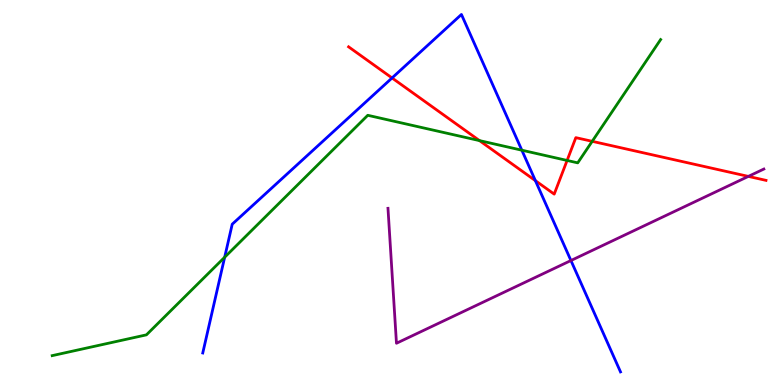[{'lines': ['blue', 'red'], 'intersections': [{'x': 5.06, 'y': 7.98}, {'x': 6.91, 'y': 5.31}]}, {'lines': ['green', 'red'], 'intersections': [{'x': 6.19, 'y': 6.35}, {'x': 7.32, 'y': 5.83}, {'x': 7.64, 'y': 6.33}]}, {'lines': ['purple', 'red'], 'intersections': [{'x': 9.66, 'y': 5.42}]}, {'lines': ['blue', 'green'], 'intersections': [{'x': 2.9, 'y': 3.32}, {'x': 6.73, 'y': 6.1}]}, {'lines': ['blue', 'purple'], 'intersections': [{'x': 7.37, 'y': 3.23}]}, {'lines': ['green', 'purple'], 'intersections': []}]